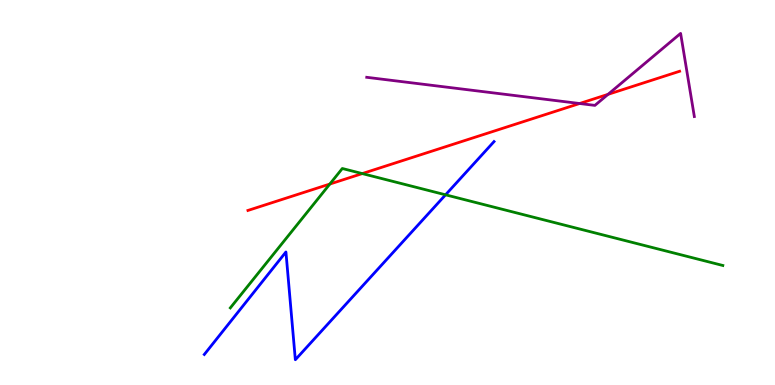[{'lines': ['blue', 'red'], 'intersections': []}, {'lines': ['green', 'red'], 'intersections': [{'x': 4.26, 'y': 5.22}, {'x': 4.67, 'y': 5.49}]}, {'lines': ['purple', 'red'], 'intersections': [{'x': 7.48, 'y': 7.31}, {'x': 7.85, 'y': 7.55}]}, {'lines': ['blue', 'green'], 'intersections': [{'x': 5.75, 'y': 4.94}]}, {'lines': ['blue', 'purple'], 'intersections': []}, {'lines': ['green', 'purple'], 'intersections': []}]